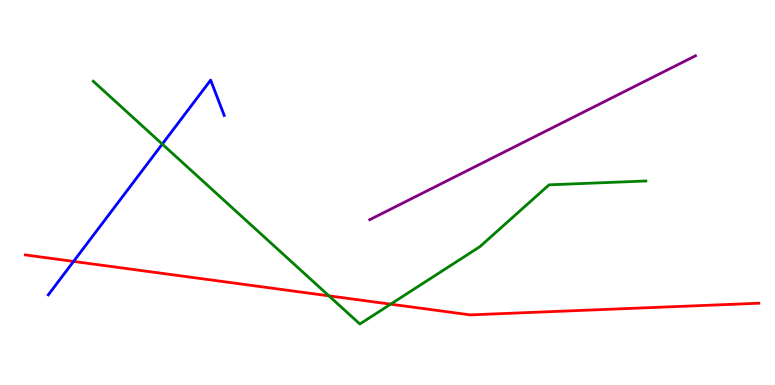[{'lines': ['blue', 'red'], 'intersections': [{'x': 0.949, 'y': 3.21}]}, {'lines': ['green', 'red'], 'intersections': [{'x': 4.24, 'y': 2.32}, {'x': 5.04, 'y': 2.1}]}, {'lines': ['purple', 'red'], 'intersections': []}, {'lines': ['blue', 'green'], 'intersections': [{'x': 2.09, 'y': 6.26}]}, {'lines': ['blue', 'purple'], 'intersections': []}, {'lines': ['green', 'purple'], 'intersections': []}]